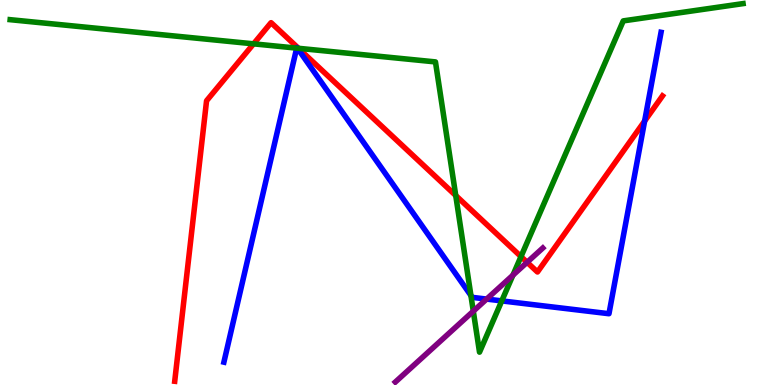[{'lines': ['blue', 'red'], 'intersections': [{'x': 8.32, 'y': 6.86}]}, {'lines': ['green', 'red'], 'intersections': [{'x': 3.27, 'y': 8.86}, {'x': 3.85, 'y': 8.75}, {'x': 5.88, 'y': 4.92}, {'x': 6.72, 'y': 3.34}]}, {'lines': ['purple', 'red'], 'intersections': [{'x': 6.8, 'y': 3.19}]}, {'lines': ['blue', 'green'], 'intersections': [{'x': 3.83, 'y': 8.75}, {'x': 3.84, 'y': 8.75}, {'x': 6.08, 'y': 2.32}, {'x': 6.47, 'y': 2.18}]}, {'lines': ['blue', 'purple'], 'intersections': [{'x': 6.28, 'y': 2.23}]}, {'lines': ['green', 'purple'], 'intersections': [{'x': 6.11, 'y': 1.92}, {'x': 6.62, 'y': 2.85}]}]